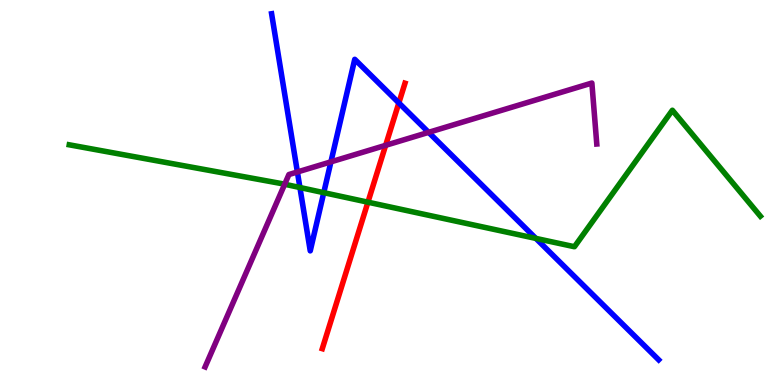[{'lines': ['blue', 'red'], 'intersections': [{'x': 5.15, 'y': 7.33}]}, {'lines': ['green', 'red'], 'intersections': [{'x': 4.75, 'y': 4.75}]}, {'lines': ['purple', 'red'], 'intersections': [{'x': 4.98, 'y': 6.23}]}, {'lines': ['blue', 'green'], 'intersections': [{'x': 3.87, 'y': 5.13}, {'x': 4.18, 'y': 5.0}, {'x': 6.91, 'y': 3.81}]}, {'lines': ['blue', 'purple'], 'intersections': [{'x': 3.84, 'y': 5.53}, {'x': 4.27, 'y': 5.8}, {'x': 5.53, 'y': 6.56}]}, {'lines': ['green', 'purple'], 'intersections': [{'x': 3.67, 'y': 5.21}]}]